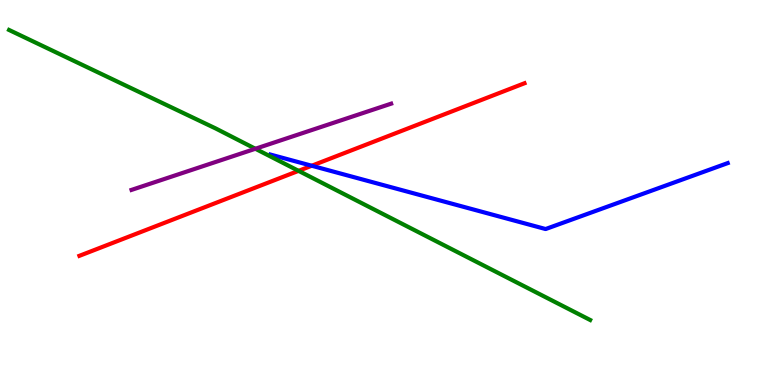[{'lines': ['blue', 'red'], 'intersections': [{'x': 4.02, 'y': 5.7}]}, {'lines': ['green', 'red'], 'intersections': [{'x': 3.85, 'y': 5.56}]}, {'lines': ['purple', 'red'], 'intersections': []}, {'lines': ['blue', 'green'], 'intersections': []}, {'lines': ['blue', 'purple'], 'intersections': []}, {'lines': ['green', 'purple'], 'intersections': [{'x': 3.3, 'y': 6.14}]}]